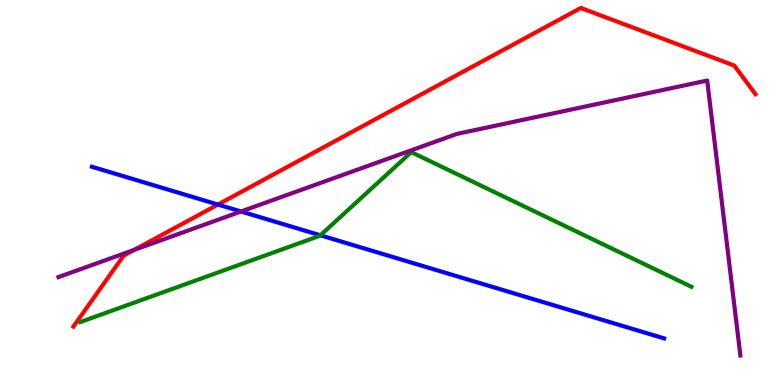[{'lines': ['blue', 'red'], 'intersections': [{'x': 2.81, 'y': 4.69}]}, {'lines': ['green', 'red'], 'intersections': []}, {'lines': ['purple', 'red'], 'intersections': [{'x': 1.73, 'y': 3.51}]}, {'lines': ['blue', 'green'], 'intersections': [{'x': 4.13, 'y': 3.89}]}, {'lines': ['blue', 'purple'], 'intersections': [{'x': 3.11, 'y': 4.51}]}, {'lines': ['green', 'purple'], 'intersections': []}]